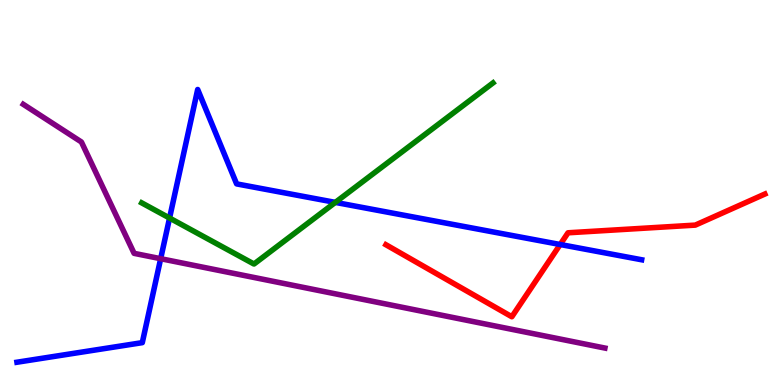[{'lines': ['blue', 'red'], 'intersections': [{'x': 7.23, 'y': 3.65}]}, {'lines': ['green', 'red'], 'intersections': []}, {'lines': ['purple', 'red'], 'intersections': []}, {'lines': ['blue', 'green'], 'intersections': [{'x': 2.19, 'y': 4.34}, {'x': 4.33, 'y': 4.74}]}, {'lines': ['blue', 'purple'], 'intersections': [{'x': 2.07, 'y': 3.28}]}, {'lines': ['green', 'purple'], 'intersections': []}]